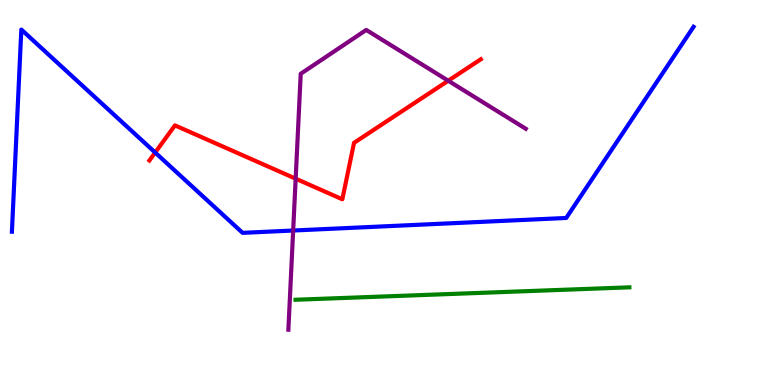[{'lines': ['blue', 'red'], 'intersections': [{'x': 2.0, 'y': 6.04}]}, {'lines': ['green', 'red'], 'intersections': []}, {'lines': ['purple', 'red'], 'intersections': [{'x': 3.82, 'y': 5.36}, {'x': 5.78, 'y': 7.9}]}, {'lines': ['blue', 'green'], 'intersections': []}, {'lines': ['blue', 'purple'], 'intersections': [{'x': 3.78, 'y': 4.01}]}, {'lines': ['green', 'purple'], 'intersections': []}]